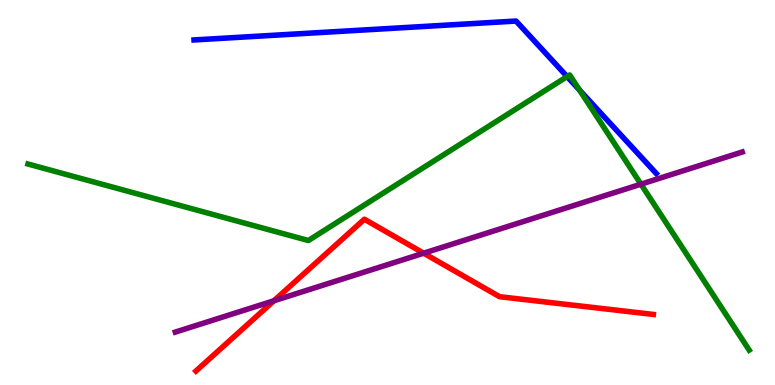[{'lines': ['blue', 'red'], 'intersections': []}, {'lines': ['green', 'red'], 'intersections': []}, {'lines': ['purple', 'red'], 'intersections': [{'x': 3.53, 'y': 2.19}, {'x': 5.47, 'y': 3.42}]}, {'lines': ['blue', 'green'], 'intersections': [{'x': 7.32, 'y': 8.01}, {'x': 7.48, 'y': 7.66}]}, {'lines': ['blue', 'purple'], 'intersections': []}, {'lines': ['green', 'purple'], 'intersections': [{'x': 8.27, 'y': 5.22}]}]